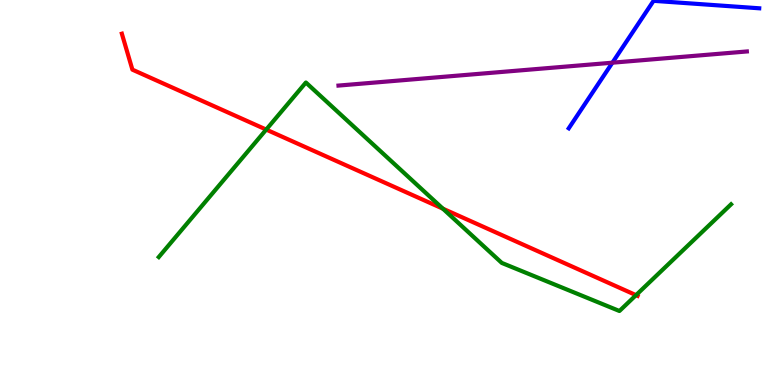[{'lines': ['blue', 'red'], 'intersections': []}, {'lines': ['green', 'red'], 'intersections': [{'x': 3.44, 'y': 6.63}, {'x': 5.71, 'y': 4.58}, {'x': 8.21, 'y': 2.33}]}, {'lines': ['purple', 'red'], 'intersections': []}, {'lines': ['blue', 'green'], 'intersections': []}, {'lines': ['blue', 'purple'], 'intersections': [{'x': 7.9, 'y': 8.37}]}, {'lines': ['green', 'purple'], 'intersections': []}]